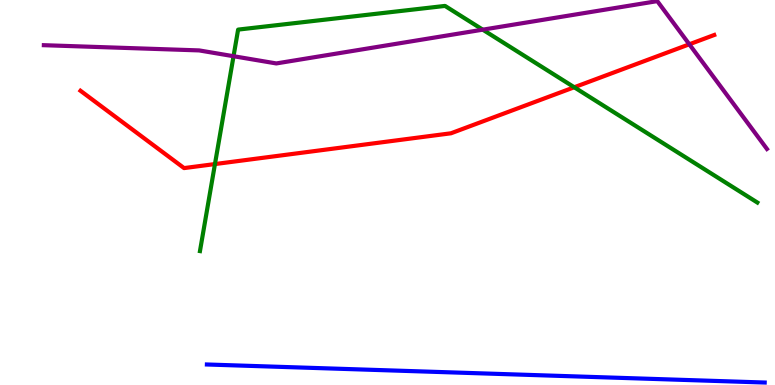[{'lines': ['blue', 'red'], 'intersections': []}, {'lines': ['green', 'red'], 'intersections': [{'x': 2.77, 'y': 5.74}, {'x': 7.41, 'y': 7.73}]}, {'lines': ['purple', 'red'], 'intersections': [{'x': 8.89, 'y': 8.85}]}, {'lines': ['blue', 'green'], 'intersections': []}, {'lines': ['blue', 'purple'], 'intersections': []}, {'lines': ['green', 'purple'], 'intersections': [{'x': 3.01, 'y': 8.54}, {'x': 6.23, 'y': 9.23}]}]